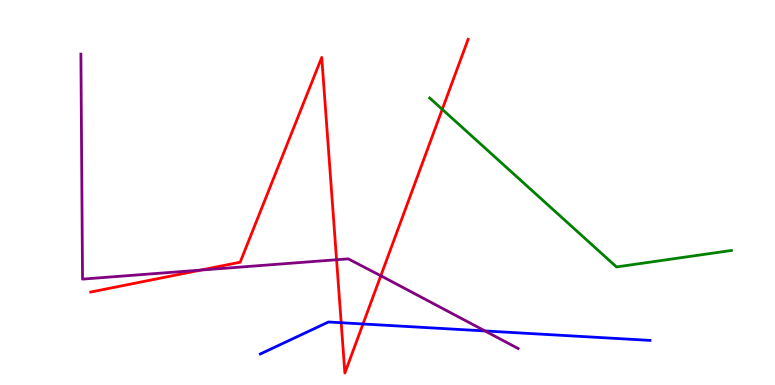[{'lines': ['blue', 'red'], 'intersections': [{'x': 4.4, 'y': 1.62}, {'x': 4.68, 'y': 1.59}]}, {'lines': ['green', 'red'], 'intersections': [{'x': 5.71, 'y': 7.16}]}, {'lines': ['purple', 'red'], 'intersections': [{'x': 2.59, 'y': 2.98}, {'x': 4.34, 'y': 3.25}, {'x': 4.91, 'y': 2.84}]}, {'lines': ['blue', 'green'], 'intersections': []}, {'lines': ['blue', 'purple'], 'intersections': [{'x': 6.26, 'y': 1.4}]}, {'lines': ['green', 'purple'], 'intersections': []}]